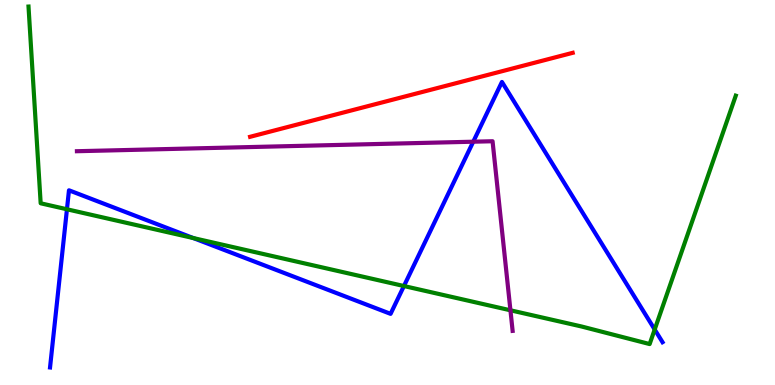[{'lines': ['blue', 'red'], 'intersections': []}, {'lines': ['green', 'red'], 'intersections': []}, {'lines': ['purple', 'red'], 'intersections': []}, {'lines': ['blue', 'green'], 'intersections': [{'x': 0.864, 'y': 4.56}, {'x': 2.49, 'y': 3.82}, {'x': 5.21, 'y': 2.57}, {'x': 8.45, 'y': 1.44}]}, {'lines': ['blue', 'purple'], 'intersections': [{'x': 6.11, 'y': 6.32}]}, {'lines': ['green', 'purple'], 'intersections': [{'x': 6.59, 'y': 1.94}]}]